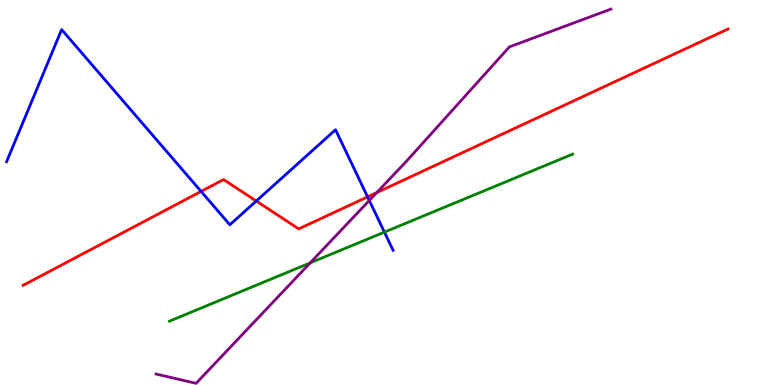[{'lines': ['blue', 'red'], 'intersections': [{'x': 2.59, 'y': 5.03}, {'x': 3.31, 'y': 4.78}, {'x': 4.74, 'y': 4.89}]}, {'lines': ['green', 'red'], 'intersections': []}, {'lines': ['purple', 'red'], 'intersections': [{'x': 4.86, 'y': 5.0}]}, {'lines': ['blue', 'green'], 'intersections': [{'x': 4.96, 'y': 3.97}]}, {'lines': ['blue', 'purple'], 'intersections': [{'x': 4.77, 'y': 4.79}]}, {'lines': ['green', 'purple'], 'intersections': [{'x': 4.0, 'y': 3.17}]}]